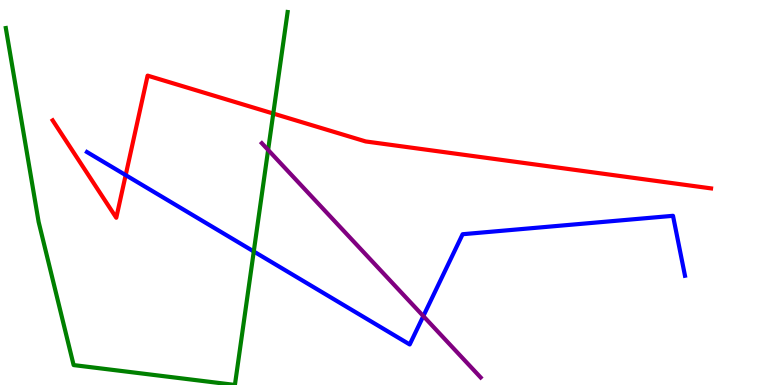[{'lines': ['blue', 'red'], 'intersections': [{'x': 1.62, 'y': 5.45}]}, {'lines': ['green', 'red'], 'intersections': [{'x': 3.53, 'y': 7.05}]}, {'lines': ['purple', 'red'], 'intersections': []}, {'lines': ['blue', 'green'], 'intersections': [{'x': 3.27, 'y': 3.47}]}, {'lines': ['blue', 'purple'], 'intersections': [{'x': 5.46, 'y': 1.79}]}, {'lines': ['green', 'purple'], 'intersections': [{'x': 3.46, 'y': 6.11}]}]